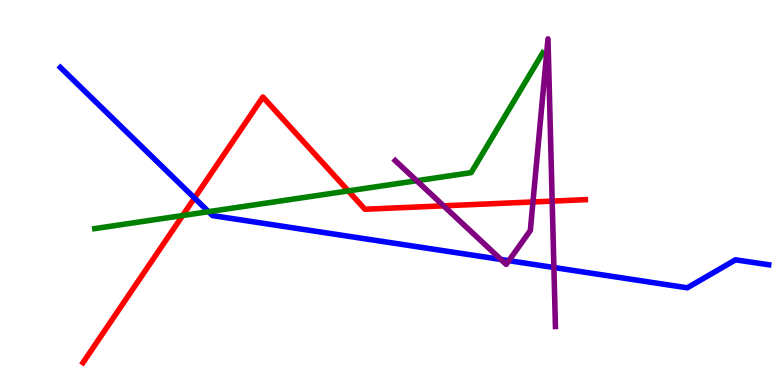[{'lines': ['blue', 'red'], 'intersections': [{'x': 2.51, 'y': 4.86}]}, {'lines': ['green', 'red'], 'intersections': [{'x': 2.36, 'y': 4.4}, {'x': 4.49, 'y': 5.04}]}, {'lines': ['purple', 'red'], 'intersections': [{'x': 5.72, 'y': 4.65}, {'x': 6.88, 'y': 4.75}, {'x': 7.12, 'y': 4.78}]}, {'lines': ['blue', 'green'], 'intersections': [{'x': 2.69, 'y': 4.5}]}, {'lines': ['blue', 'purple'], 'intersections': [{'x': 6.46, 'y': 3.26}, {'x': 6.57, 'y': 3.23}, {'x': 7.15, 'y': 3.05}]}, {'lines': ['green', 'purple'], 'intersections': [{'x': 5.38, 'y': 5.31}]}]